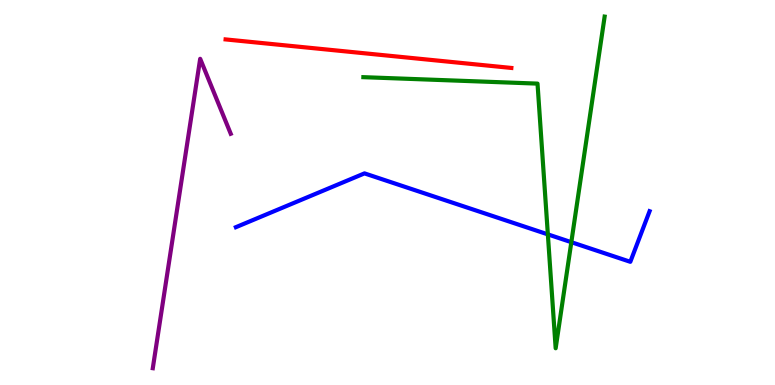[{'lines': ['blue', 'red'], 'intersections': []}, {'lines': ['green', 'red'], 'intersections': []}, {'lines': ['purple', 'red'], 'intersections': []}, {'lines': ['blue', 'green'], 'intersections': [{'x': 7.07, 'y': 3.91}, {'x': 7.37, 'y': 3.71}]}, {'lines': ['blue', 'purple'], 'intersections': []}, {'lines': ['green', 'purple'], 'intersections': []}]